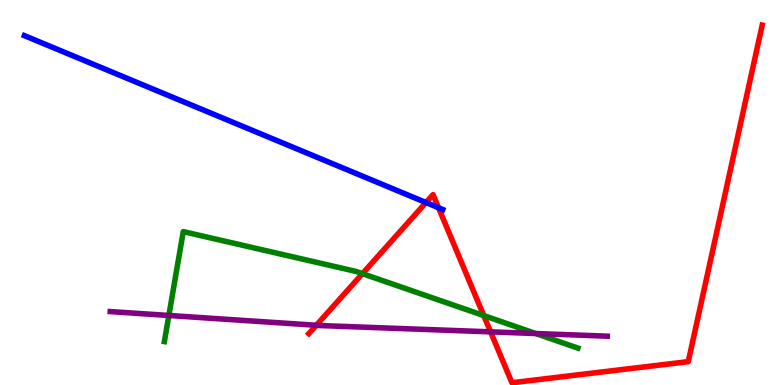[{'lines': ['blue', 'red'], 'intersections': [{'x': 5.5, 'y': 4.74}, {'x': 5.66, 'y': 4.6}]}, {'lines': ['green', 'red'], 'intersections': [{'x': 4.68, 'y': 2.89}, {'x': 6.24, 'y': 1.8}]}, {'lines': ['purple', 'red'], 'intersections': [{'x': 4.08, 'y': 1.55}, {'x': 6.33, 'y': 1.38}]}, {'lines': ['blue', 'green'], 'intersections': []}, {'lines': ['blue', 'purple'], 'intersections': []}, {'lines': ['green', 'purple'], 'intersections': [{'x': 2.18, 'y': 1.81}, {'x': 6.91, 'y': 1.34}]}]